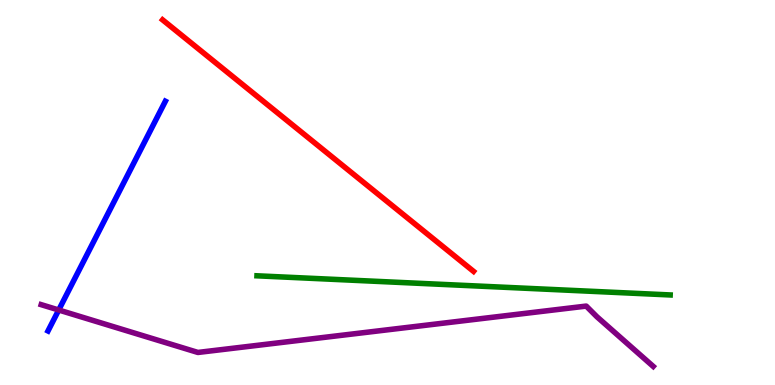[{'lines': ['blue', 'red'], 'intersections': []}, {'lines': ['green', 'red'], 'intersections': []}, {'lines': ['purple', 'red'], 'intersections': []}, {'lines': ['blue', 'green'], 'intersections': []}, {'lines': ['blue', 'purple'], 'intersections': [{'x': 0.758, 'y': 1.95}]}, {'lines': ['green', 'purple'], 'intersections': []}]